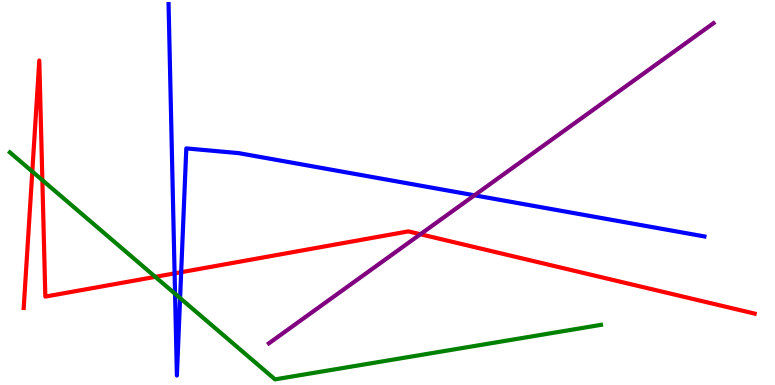[{'lines': ['blue', 'red'], 'intersections': [{'x': 2.25, 'y': 2.9}, {'x': 2.34, 'y': 2.93}]}, {'lines': ['green', 'red'], 'intersections': [{'x': 0.417, 'y': 5.54}, {'x': 0.547, 'y': 5.32}, {'x': 2.0, 'y': 2.81}]}, {'lines': ['purple', 'red'], 'intersections': [{'x': 5.42, 'y': 3.92}]}, {'lines': ['blue', 'green'], 'intersections': [{'x': 2.26, 'y': 2.37}, {'x': 2.32, 'y': 2.26}]}, {'lines': ['blue', 'purple'], 'intersections': [{'x': 6.12, 'y': 4.93}]}, {'lines': ['green', 'purple'], 'intersections': []}]